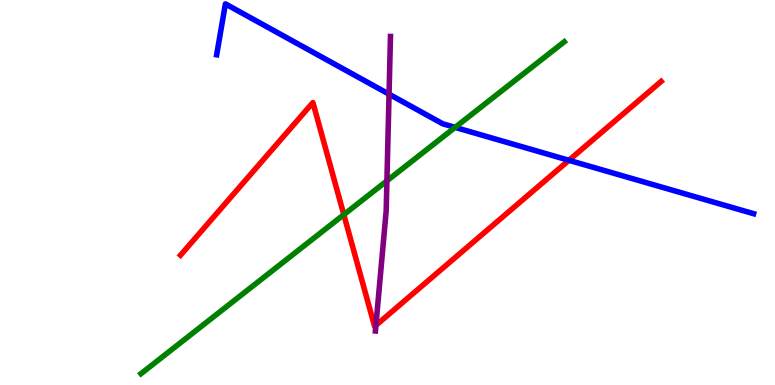[{'lines': ['blue', 'red'], 'intersections': [{'x': 7.34, 'y': 5.84}]}, {'lines': ['green', 'red'], 'intersections': [{'x': 4.44, 'y': 4.42}]}, {'lines': ['purple', 'red'], 'intersections': [{'x': 4.85, 'y': 1.55}]}, {'lines': ['blue', 'green'], 'intersections': [{'x': 5.87, 'y': 6.69}]}, {'lines': ['blue', 'purple'], 'intersections': [{'x': 5.02, 'y': 7.55}]}, {'lines': ['green', 'purple'], 'intersections': [{'x': 4.99, 'y': 5.3}]}]